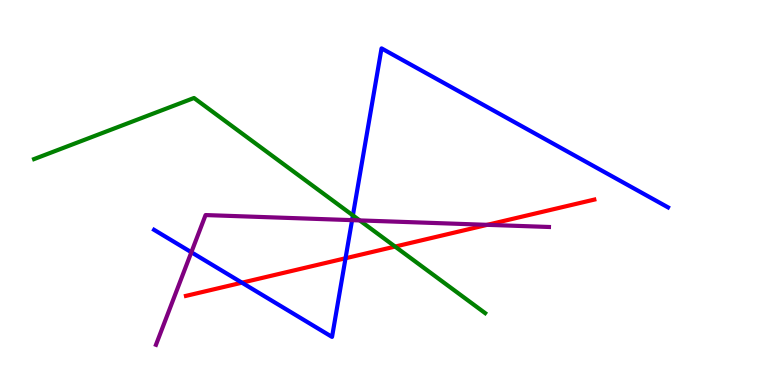[{'lines': ['blue', 'red'], 'intersections': [{'x': 3.12, 'y': 2.66}, {'x': 4.46, 'y': 3.29}]}, {'lines': ['green', 'red'], 'intersections': [{'x': 5.1, 'y': 3.6}]}, {'lines': ['purple', 'red'], 'intersections': [{'x': 6.29, 'y': 4.16}]}, {'lines': ['blue', 'green'], 'intersections': [{'x': 4.55, 'y': 4.41}]}, {'lines': ['blue', 'purple'], 'intersections': [{'x': 2.47, 'y': 3.45}, {'x': 4.54, 'y': 4.28}]}, {'lines': ['green', 'purple'], 'intersections': [{'x': 4.64, 'y': 4.28}]}]